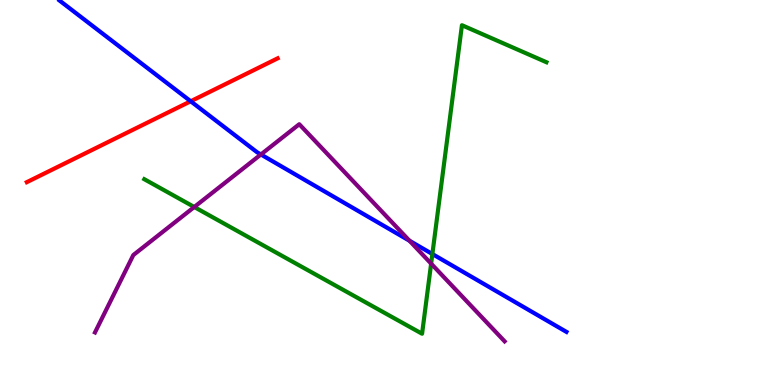[{'lines': ['blue', 'red'], 'intersections': [{'x': 2.46, 'y': 7.37}]}, {'lines': ['green', 'red'], 'intersections': []}, {'lines': ['purple', 'red'], 'intersections': []}, {'lines': ['blue', 'green'], 'intersections': [{'x': 5.58, 'y': 3.4}]}, {'lines': ['blue', 'purple'], 'intersections': [{'x': 3.37, 'y': 5.99}, {'x': 5.28, 'y': 3.75}]}, {'lines': ['green', 'purple'], 'intersections': [{'x': 2.51, 'y': 4.62}, {'x': 5.56, 'y': 3.15}]}]